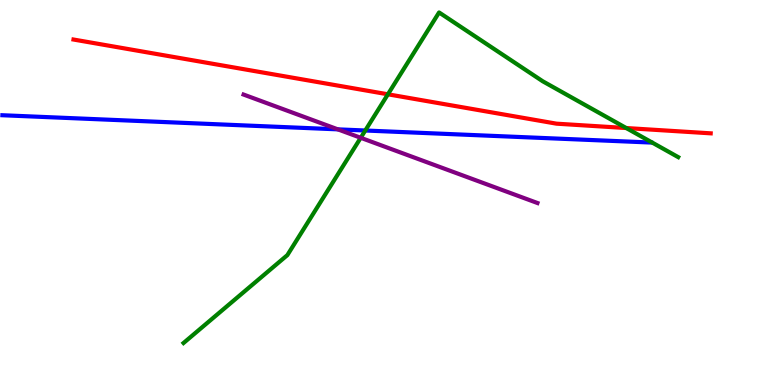[{'lines': ['blue', 'red'], 'intersections': []}, {'lines': ['green', 'red'], 'intersections': [{'x': 5.01, 'y': 7.55}, {'x': 8.08, 'y': 6.67}]}, {'lines': ['purple', 'red'], 'intersections': []}, {'lines': ['blue', 'green'], 'intersections': [{'x': 4.71, 'y': 6.61}]}, {'lines': ['blue', 'purple'], 'intersections': [{'x': 4.36, 'y': 6.64}]}, {'lines': ['green', 'purple'], 'intersections': [{'x': 4.65, 'y': 6.42}]}]